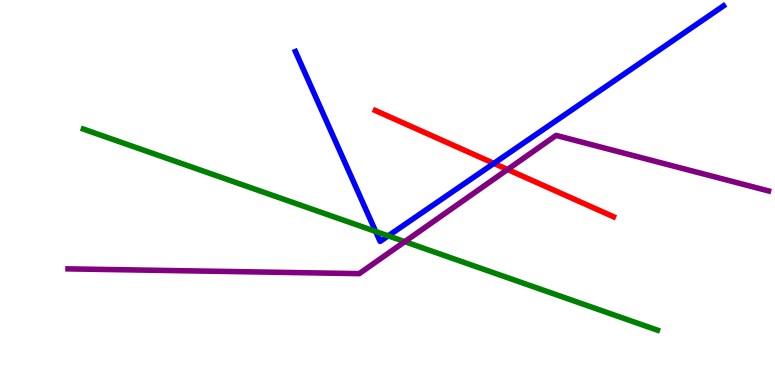[{'lines': ['blue', 'red'], 'intersections': [{'x': 6.37, 'y': 5.76}]}, {'lines': ['green', 'red'], 'intersections': []}, {'lines': ['purple', 'red'], 'intersections': [{'x': 6.55, 'y': 5.6}]}, {'lines': ['blue', 'green'], 'intersections': [{'x': 4.85, 'y': 3.99}, {'x': 5.01, 'y': 3.87}]}, {'lines': ['blue', 'purple'], 'intersections': []}, {'lines': ['green', 'purple'], 'intersections': [{'x': 5.22, 'y': 3.72}]}]